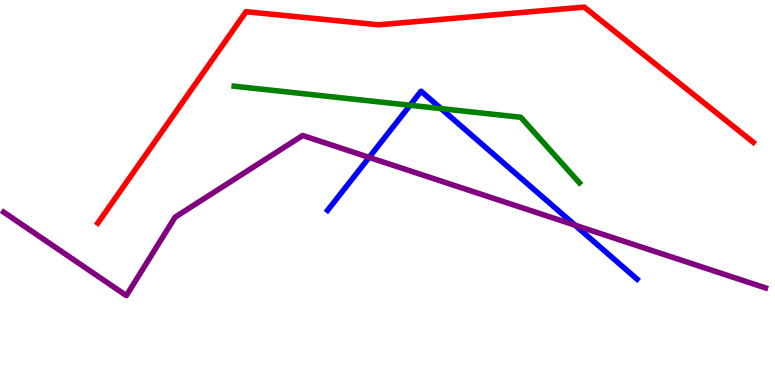[{'lines': ['blue', 'red'], 'intersections': []}, {'lines': ['green', 'red'], 'intersections': []}, {'lines': ['purple', 'red'], 'intersections': []}, {'lines': ['blue', 'green'], 'intersections': [{'x': 5.29, 'y': 7.27}, {'x': 5.69, 'y': 7.18}]}, {'lines': ['blue', 'purple'], 'intersections': [{'x': 4.76, 'y': 5.91}, {'x': 7.42, 'y': 4.15}]}, {'lines': ['green', 'purple'], 'intersections': []}]